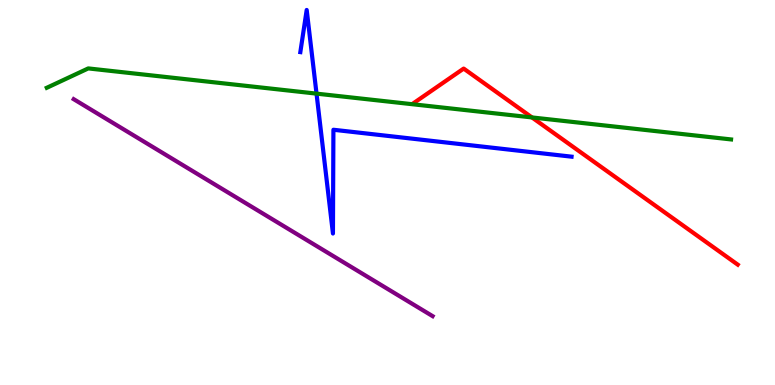[{'lines': ['blue', 'red'], 'intersections': []}, {'lines': ['green', 'red'], 'intersections': [{'x': 6.86, 'y': 6.95}]}, {'lines': ['purple', 'red'], 'intersections': []}, {'lines': ['blue', 'green'], 'intersections': [{'x': 4.08, 'y': 7.57}]}, {'lines': ['blue', 'purple'], 'intersections': []}, {'lines': ['green', 'purple'], 'intersections': []}]